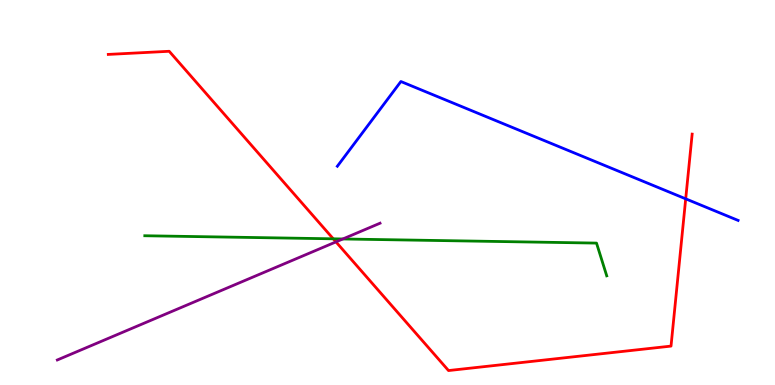[{'lines': ['blue', 'red'], 'intersections': [{'x': 8.85, 'y': 4.84}]}, {'lines': ['green', 'red'], 'intersections': [{'x': 4.3, 'y': 3.8}]}, {'lines': ['purple', 'red'], 'intersections': [{'x': 4.33, 'y': 3.72}]}, {'lines': ['blue', 'green'], 'intersections': []}, {'lines': ['blue', 'purple'], 'intersections': []}, {'lines': ['green', 'purple'], 'intersections': [{'x': 4.42, 'y': 3.79}]}]